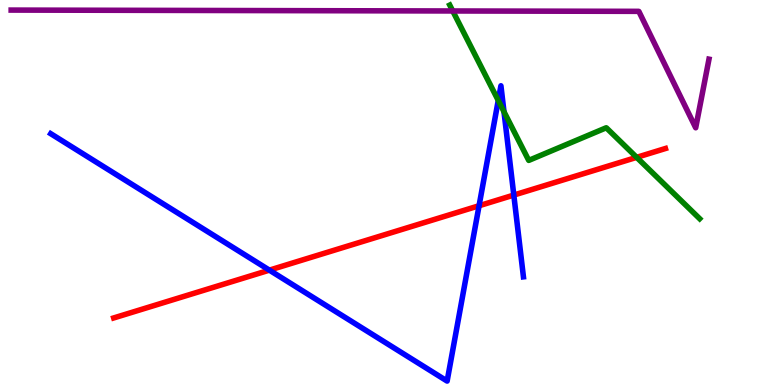[{'lines': ['blue', 'red'], 'intersections': [{'x': 3.48, 'y': 2.98}, {'x': 6.18, 'y': 4.66}, {'x': 6.63, 'y': 4.93}]}, {'lines': ['green', 'red'], 'intersections': [{'x': 8.21, 'y': 5.91}]}, {'lines': ['purple', 'red'], 'intersections': []}, {'lines': ['blue', 'green'], 'intersections': [{'x': 6.43, 'y': 7.39}, {'x': 6.5, 'y': 7.1}]}, {'lines': ['blue', 'purple'], 'intersections': []}, {'lines': ['green', 'purple'], 'intersections': [{'x': 5.84, 'y': 9.71}]}]